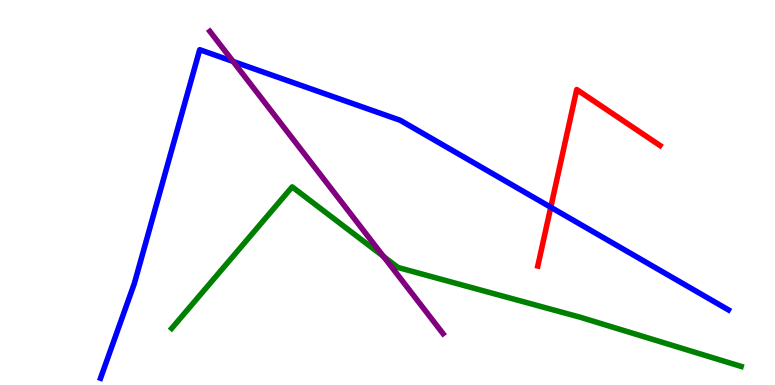[{'lines': ['blue', 'red'], 'intersections': [{'x': 7.11, 'y': 4.62}]}, {'lines': ['green', 'red'], 'intersections': []}, {'lines': ['purple', 'red'], 'intersections': []}, {'lines': ['blue', 'green'], 'intersections': []}, {'lines': ['blue', 'purple'], 'intersections': [{'x': 3.01, 'y': 8.4}]}, {'lines': ['green', 'purple'], 'intersections': [{'x': 4.95, 'y': 3.34}]}]